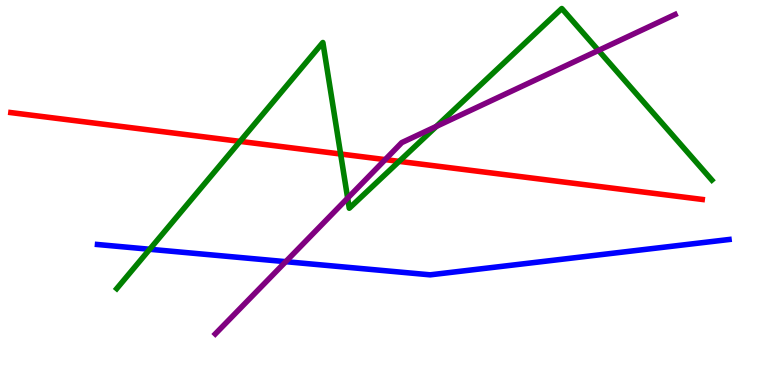[{'lines': ['blue', 'red'], 'intersections': []}, {'lines': ['green', 'red'], 'intersections': [{'x': 3.1, 'y': 6.33}, {'x': 4.4, 'y': 6.0}, {'x': 5.15, 'y': 5.81}]}, {'lines': ['purple', 'red'], 'intersections': [{'x': 4.97, 'y': 5.85}]}, {'lines': ['blue', 'green'], 'intersections': [{'x': 1.93, 'y': 3.53}]}, {'lines': ['blue', 'purple'], 'intersections': [{'x': 3.69, 'y': 3.2}]}, {'lines': ['green', 'purple'], 'intersections': [{'x': 4.49, 'y': 4.85}, {'x': 5.63, 'y': 6.72}, {'x': 7.72, 'y': 8.69}]}]